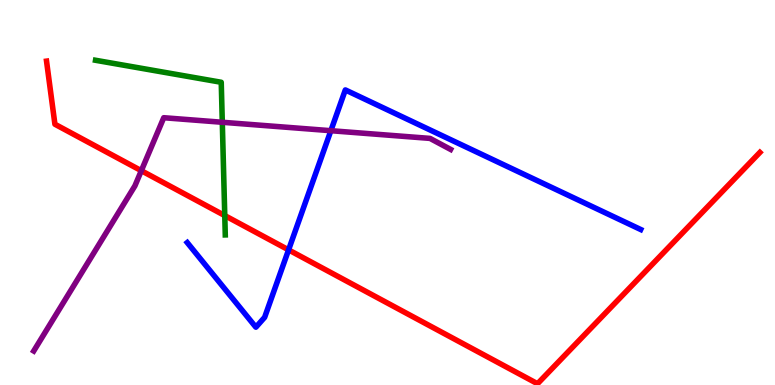[{'lines': ['blue', 'red'], 'intersections': [{'x': 3.72, 'y': 3.51}]}, {'lines': ['green', 'red'], 'intersections': [{'x': 2.9, 'y': 4.4}]}, {'lines': ['purple', 'red'], 'intersections': [{'x': 1.82, 'y': 5.57}]}, {'lines': ['blue', 'green'], 'intersections': []}, {'lines': ['blue', 'purple'], 'intersections': [{'x': 4.27, 'y': 6.61}]}, {'lines': ['green', 'purple'], 'intersections': [{'x': 2.87, 'y': 6.82}]}]